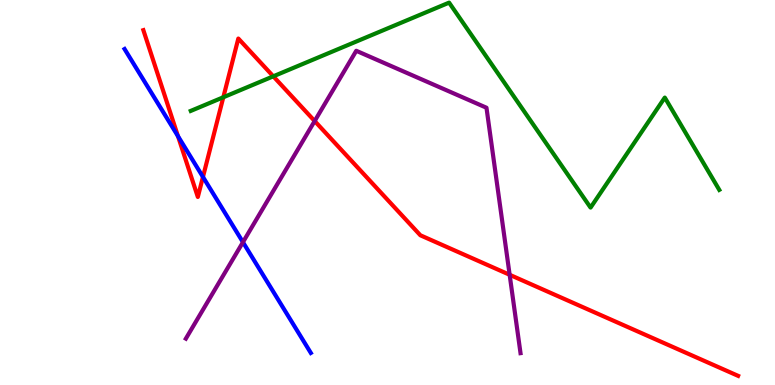[{'lines': ['blue', 'red'], 'intersections': [{'x': 2.3, 'y': 6.46}, {'x': 2.62, 'y': 5.4}]}, {'lines': ['green', 'red'], 'intersections': [{'x': 2.88, 'y': 7.47}, {'x': 3.53, 'y': 8.02}]}, {'lines': ['purple', 'red'], 'intersections': [{'x': 4.06, 'y': 6.86}, {'x': 6.58, 'y': 2.86}]}, {'lines': ['blue', 'green'], 'intersections': []}, {'lines': ['blue', 'purple'], 'intersections': [{'x': 3.13, 'y': 3.71}]}, {'lines': ['green', 'purple'], 'intersections': []}]